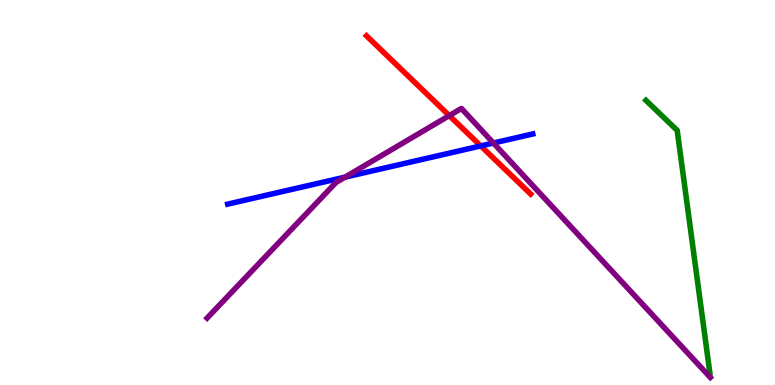[{'lines': ['blue', 'red'], 'intersections': [{'x': 6.2, 'y': 6.21}]}, {'lines': ['green', 'red'], 'intersections': []}, {'lines': ['purple', 'red'], 'intersections': [{'x': 5.8, 'y': 7.0}]}, {'lines': ['blue', 'green'], 'intersections': []}, {'lines': ['blue', 'purple'], 'intersections': [{'x': 4.45, 'y': 5.4}, {'x': 6.37, 'y': 6.29}]}, {'lines': ['green', 'purple'], 'intersections': []}]